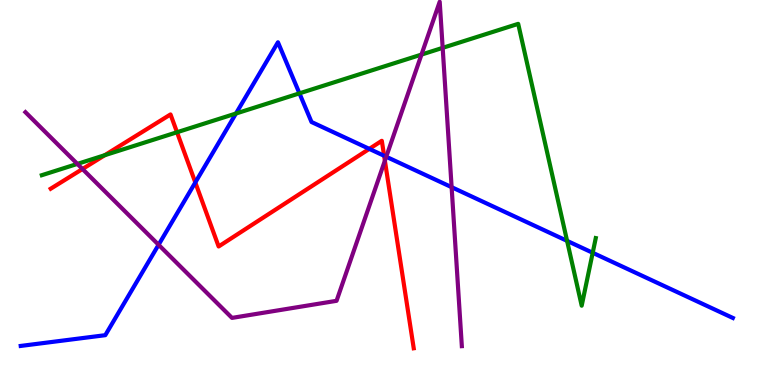[{'lines': ['blue', 'red'], 'intersections': [{'x': 2.52, 'y': 5.26}, {'x': 4.77, 'y': 6.13}, {'x': 4.96, 'y': 5.95}]}, {'lines': ['green', 'red'], 'intersections': [{'x': 1.35, 'y': 5.97}, {'x': 2.28, 'y': 6.57}]}, {'lines': ['purple', 'red'], 'intersections': [{'x': 1.06, 'y': 5.61}, {'x': 4.97, 'y': 5.83}]}, {'lines': ['blue', 'green'], 'intersections': [{'x': 3.04, 'y': 7.05}, {'x': 3.86, 'y': 7.58}, {'x': 7.32, 'y': 3.74}, {'x': 7.65, 'y': 3.43}]}, {'lines': ['blue', 'purple'], 'intersections': [{'x': 2.05, 'y': 3.64}, {'x': 4.98, 'y': 5.93}, {'x': 5.83, 'y': 5.14}]}, {'lines': ['green', 'purple'], 'intersections': [{'x': 0.998, 'y': 5.74}, {'x': 5.44, 'y': 8.58}, {'x': 5.71, 'y': 8.76}]}]